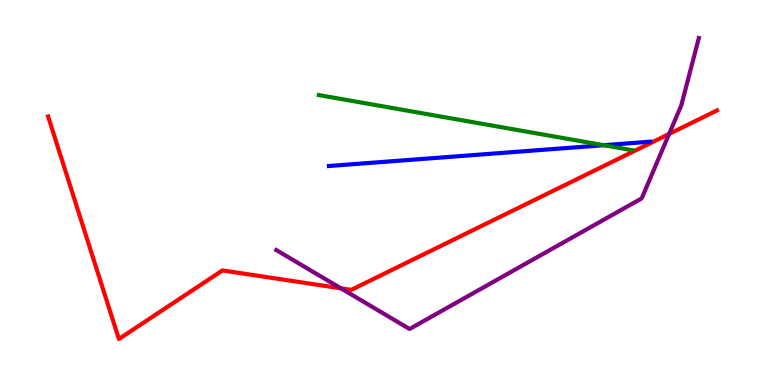[{'lines': ['blue', 'red'], 'intersections': []}, {'lines': ['green', 'red'], 'intersections': []}, {'lines': ['purple', 'red'], 'intersections': [{'x': 4.4, 'y': 2.51}, {'x': 8.63, 'y': 6.52}]}, {'lines': ['blue', 'green'], 'intersections': [{'x': 7.79, 'y': 6.23}]}, {'lines': ['blue', 'purple'], 'intersections': []}, {'lines': ['green', 'purple'], 'intersections': []}]